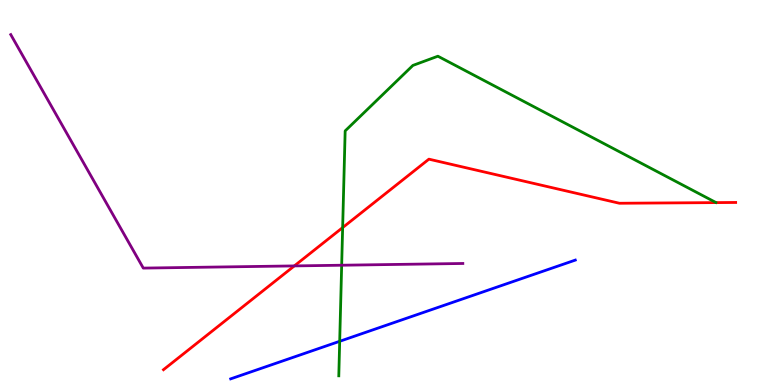[{'lines': ['blue', 'red'], 'intersections': []}, {'lines': ['green', 'red'], 'intersections': [{'x': 4.42, 'y': 4.09}]}, {'lines': ['purple', 'red'], 'intersections': [{'x': 3.8, 'y': 3.09}]}, {'lines': ['blue', 'green'], 'intersections': [{'x': 4.38, 'y': 1.14}]}, {'lines': ['blue', 'purple'], 'intersections': []}, {'lines': ['green', 'purple'], 'intersections': [{'x': 4.41, 'y': 3.11}]}]